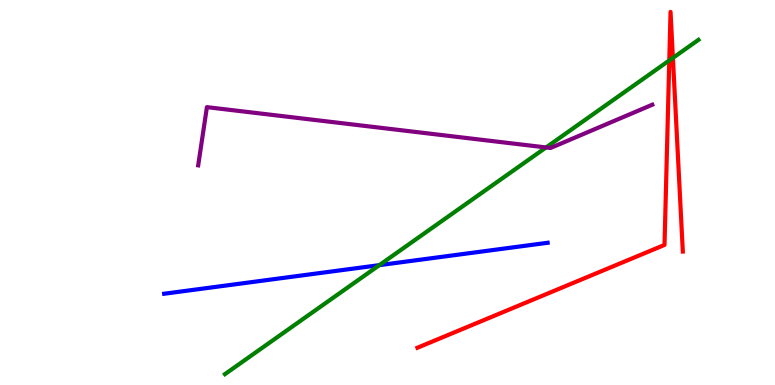[{'lines': ['blue', 'red'], 'intersections': []}, {'lines': ['green', 'red'], 'intersections': [{'x': 8.64, 'y': 8.43}, {'x': 8.68, 'y': 8.5}]}, {'lines': ['purple', 'red'], 'intersections': []}, {'lines': ['blue', 'green'], 'intersections': [{'x': 4.89, 'y': 3.11}]}, {'lines': ['blue', 'purple'], 'intersections': []}, {'lines': ['green', 'purple'], 'intersections': [{'x': 7.05, 'y': 6.17}]}]